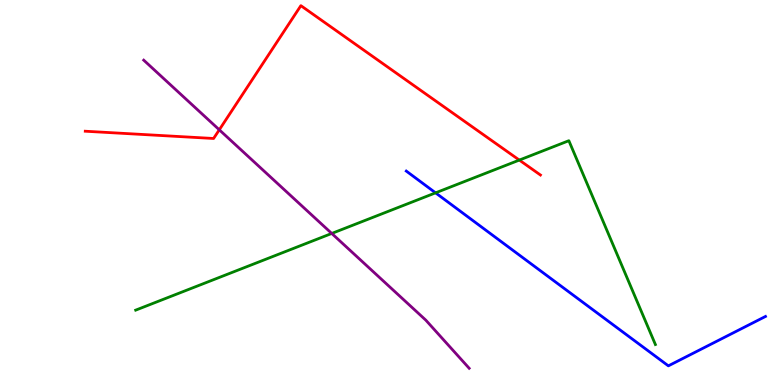[{'lines': ['blue', 'red'], 'intersections': []}, {'lines': ['green', 'red'], 'intersections': [{'x': 6.7, 'y': 5.84}]}, {'lines': ['purple', 'red'], 'intersections': [{'x': 2.83, 'y': 6.63}]}, {'lines': ['blue', 'green'], 'intersections': [{'x': 5.62, 'y': 4.99}]}, {'lines': ['blue', 'purple'], 'intersections': []}, {'lines': ['green', 'purple'], 'intersections': [{'x': 4.28, 'y': 3.94}]}]